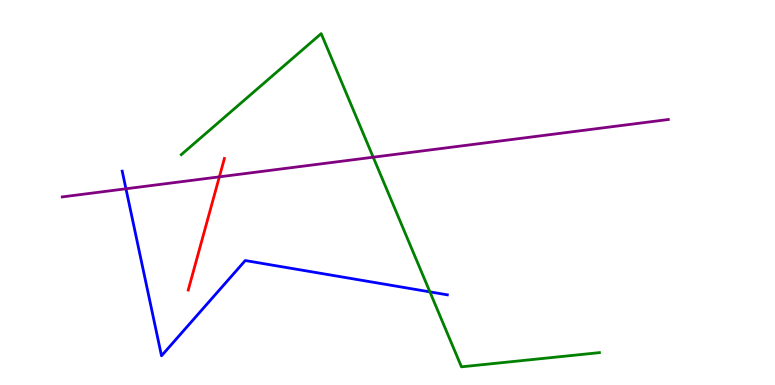[{'lines': ['blue', 'red'], 'intersections': []}, {'lines': ['green', 'red'], 'intersections': []}, {'lines': ['purple', 'red'], 'intersections': [{'x': 2.83, 'y': 5.41}]}, {'lines': ['blue', 'green'], 'intersections': [{'x': 5.55, 'y': 2.42}]}, {'lines': ['blue', 'purple'], 'intersections': [{'x': 1.63, 'y': 5.1}]}, {'lines': ['green', 'purple'], 'intersections': [{'x': 4.82, 'y': 5.92}]}]